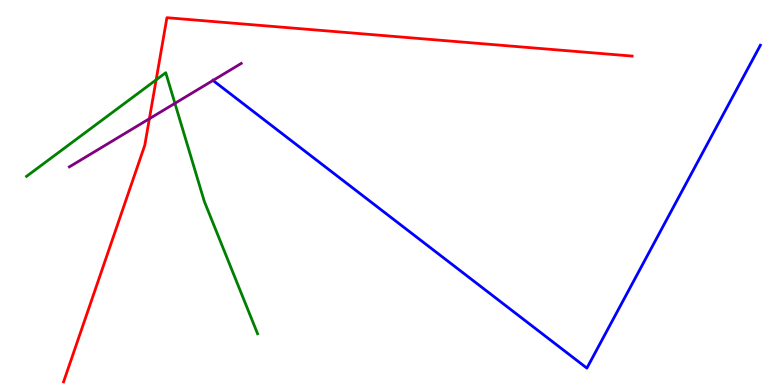[{'lines': ['blue', 'red'], 'intersections': []}, {'lines': ['green', 'red'], 'intersections': [{'x': 2.01, 'y': 7.93}]}, {'lines': ['purple', 'red'], 'intersections': [{'x': 1.93, 'y': 6.92}]}, {'lines': ['blue', 'green'], 'intersections': []}, {'lines': ['blue', 'purple'], 'intersections': [{'x': 2.75, 'y': 7.91}]}, {'lines': ['green', 'purple'], 'intersections': [{'x': 2.26, 'y': 7.32}]}]